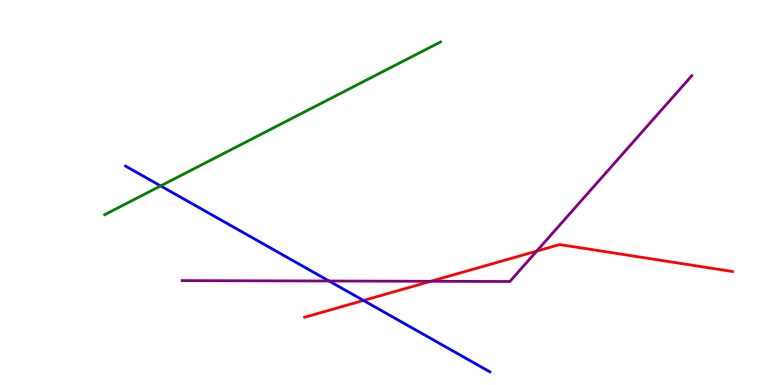[{'lines': ['blue', 'red'], 'intersections': [{'x': 4.69, 'y': 2.2}]}, {'lines': ['green', 'red'], 'intersections': []}, {'lines': ['purple', 'red'], 'intersections': [{'x': 5.56, 'y': 2.69}, {'x': 6.93, 'y': 3.48}]}, {'lines': ['blue', 'green'], 'intersections': [{'x': 2.07, 'y': 5.17}]}, {'lines': ['blue', 'purple'], 'intersections': [{'x': 4.25, 'y': 2.7}]}, {'lines': ['green', 'purple'], 'intersections': []}]